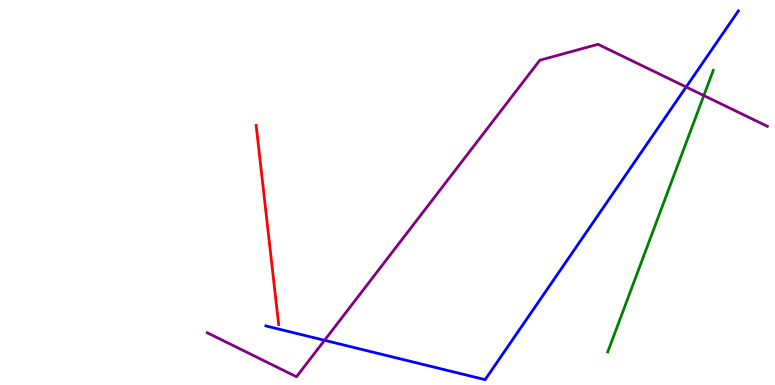[{'lines': ['blue', 'red'], 'intersections': []}, {'lines': ['green', 'red'], 'intersections': []}, {'lines': ['purple', 'red'], 'intersections': []}, {'lines': ['blue', 'green'], 'intersections': []}, {'lines': ['blue', 'purple'], 'intersections': [{'x': 4.19, 'y': 1.16}, {'x': 8.85, 'y': 7.74}]}, {'lines': ['green', 'purple'], 'intersections': [{'x': 9.08, 'y': 7.52}]}]